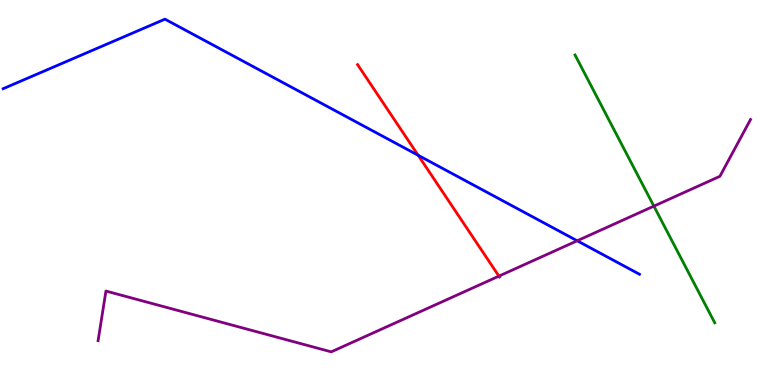[{'lines': ['blue', 'red'], 'intersections': [{'x': 5.4, 'y': 5.97}]}, {'lines': ['green', 'red'], 'intersections': []}, {'lines': ['purple', 'red'], 'intersections': [{'x': 6.44, 'y': 2.83}]}, {'lines': ['blue', 'green'], 'intersections': []}, {'lines': ['blue', 'purple'], 'intersections': [{'x': 7.45, 'y': 3.75}]}, {'lines': ['green', 'purple'], 'intersections': [{'x': 8.44, 'y': 4.65}]}]